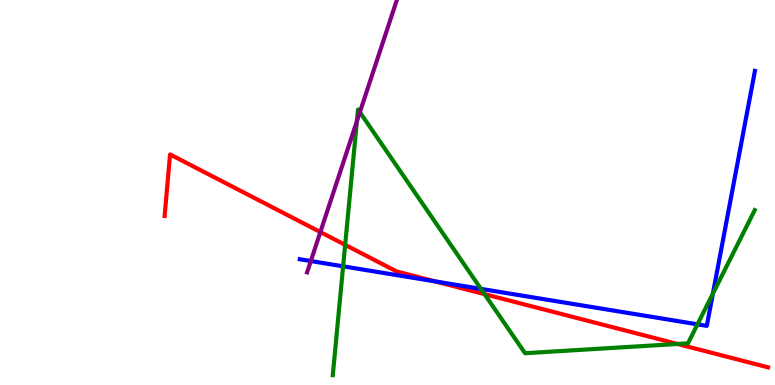[{'lines': ['blue', 'red'], 'intersections': [{'x': 5.61, 'y': 2.69}]}, {'lines': ['green', 'red'], 'intersections': [{'x': 4.45, 'y': 3.64}, {'x': 6.25, 'y': 2.36}, {'x': 8.74, 'y': 1.07}]}, {'lines': ['purple', 'red'], 'intersections': [{'x': 4.13, 'y': 3.97}]}, {'lines': ['blue', 'green'], 'intersections': [{'x': 4.43, 'y': 3.08}, {'x': 6.21, 'y': 2.5}, {'x': 9.0, 'y': 1.58}, {'x': 9.2, 'y': 2.37}]}, {'lines': ['blue', 'purple'], 'intersections': [{'x': 4.01, 'y': 3.22}]}, {'lines': ['green', 'purple'], 'intersections': [{'x': 4.61, 'y': 6.85}, {'x': 4.64, 'y': 7.09}]}]